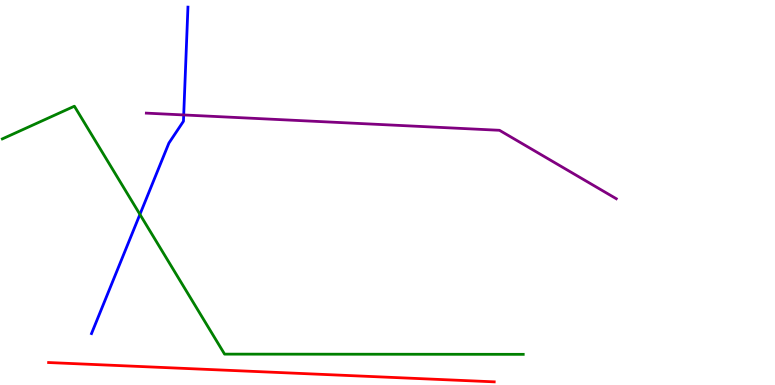[{'lines': ['blue', 'red'], 'intersections': []}, {'lines': ['green', 'red'], 'intersections': []}, {'lines': ['purple', 'red'], 'intersections': []}, {'lines': ['blue', 'green'], 'intersections': [{'x': 1.81, 'y': 4.43}]}, {'lines': ['blue', 'purple'], 'intersections': [{'x': 2.37, 'y': 7.01}]}, {'lines': ['green', 'purple'], 'intersections': []}]